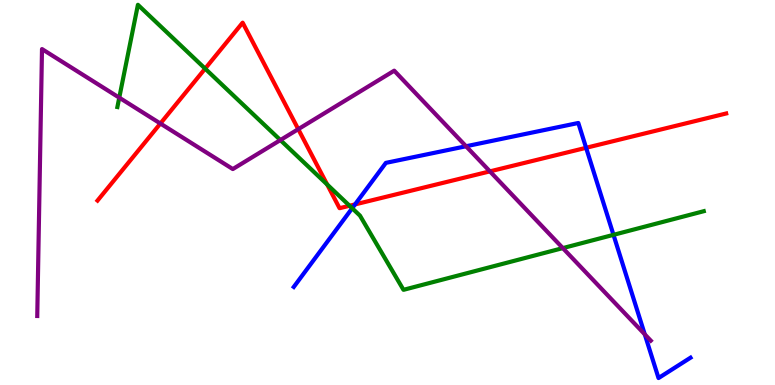[{'lines': ['blue', 'red'], 'intersections': [{'x': 4.58, 'y': 4.69}, {'x': 7.56, 'y': 6.16}]}, {'lines': ['green', 'red'], 'intersections': [{'x': 2.65, 'y': 8.22}, {'x': 4.22, 'y': 5.21}, {'x': 4.51, 'y': 4.66}]}, {'lines': ['purple', 'red'], 'intersections': [{'x': 2.07, 'y': 6.79}, {'x': 3.85, 'y': 6.65}, {'x': 6.32, 'y': 5.55}]}, {'lines': ['blue', 'green'], 'intersections': [{'x': 4.54, 'y': 4.59}, {'x': 7.92, 'y': 3.9}]}, {'lines': ['blue', 'purple'], 'intersections': [{'x': 6.01, 'y': 6.2}, {'x': 8.32, 'y': 1.32}]}, {'lines': ['green', 'purple'], 'intersections': [{'x': 1.54, 'y': 7.46}, {'x': 3.62, 'y': 6.36}, {'x': 7.26, 'y': 3.56}]}]